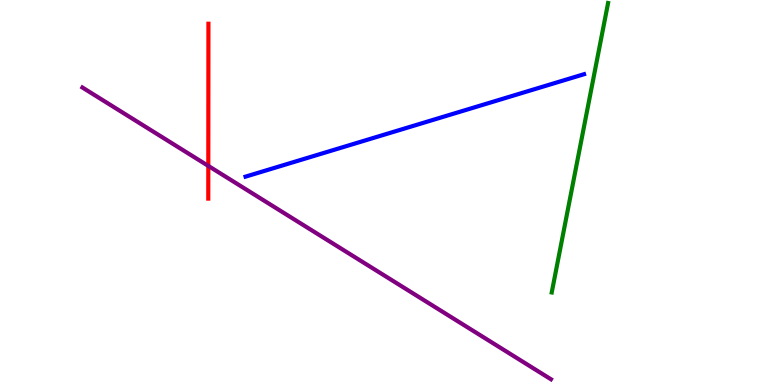[{'lines': ['blue', 'red'], 'intersections': []}, {'lines': ['green', 'red'], 'intersections': []}, {'lines': ['purple', 'red'], 'intersections': [{'x': 2.69, 'y': 5.69}]}, {'lines': ['blue', 'green'], 'intersections': []}, {'lines': ['blue', 'purple'], 'intersections': []}, {'lines': ['green', 'purple'], 'intersections': []}]